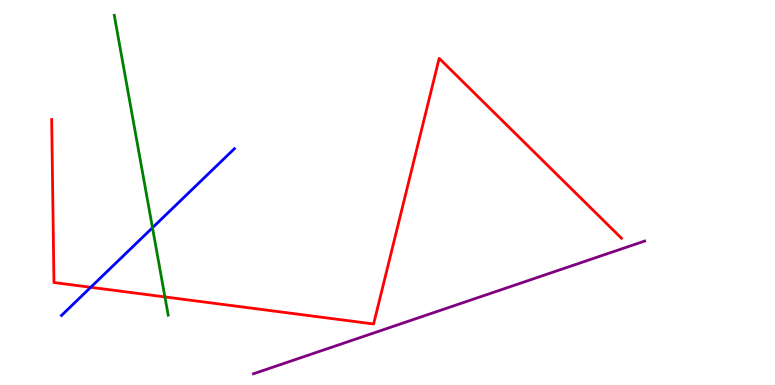[{'lines': ['blue', 'red'], 'intersections': [{'x': 1.17, 'y': 2.54}]}, {'lines': ['green', 'red'], 'intersections': [{'x': 2.13, 'y': 2.29}]}, {'lines': ['purple', 'red'], 'intersections': []}, {'lines': ['blue', 'green'], 'intersections': [{'x': 1.97, 'y': 4.09}]}, {'lines': ['blue', 'purple'], 'intersections': []}, {'lines': ['green', 'purple'], 'intersections': []}]